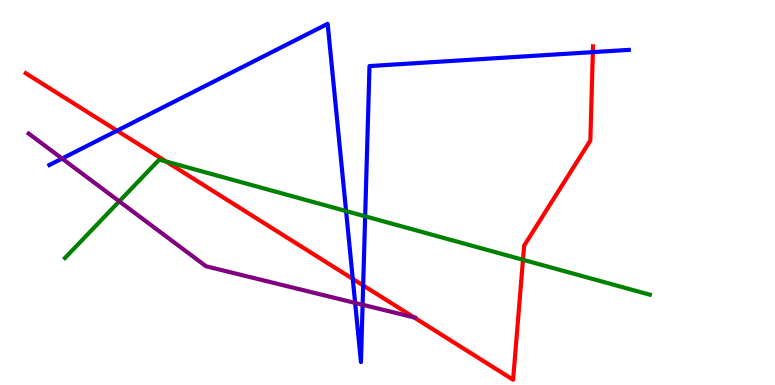[{'lines': ['blue', 'red'], 'intersections': [{'x': 1.51, 'y': 6.61}, {'x': 4.55, 'y': 2.76}, {'x': 4.69, 'y': 2.59}, {'x': 7.65, 'y': 8.65}]}, {'lines': ['green', 'red'], 'intersections': [{'x': 2.14, 'y': 5.81}, {'x': 6.75, 'y': 3.25}]}, {'lines': ['purple', 'red'], 'intersections': [{'x': 5.34, 'y': 1.76}]}, {'lines': ['blue', 'green'], 'intersections': [{'x': 4.47, 'y': 4.52}, {'x': 4.71, 'y': 4.38}]}, {'lines': ['blue', 'purple'], 'intersections': [{'x': 0.801, 'y': 5.88}, {'x': 4.58, 'y': 2.13}, {'x': 4.68, 'y': 2.08}]}, {'lines': ['green', 'purple'], 'intersections': [{'x': 1.54, 'y': 4.77}]}]